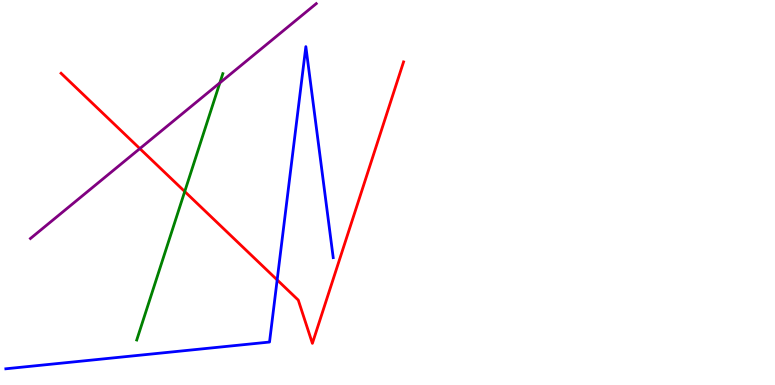[{'lines': ['blue', 'red'], 'intersections': [{'x': 3.58, 'y': 2.73}]}, {'lines': ['green', 'red'], 'intersections': [{'x': 2.38, 'y': 5.03}]}, {'lines': ['purple', 'red'], 'intersections': [{'x': 1.8, 'y': 6.14}]}, {'lines': ['blue', 'green'], 'intersections': []}, {'lines': ['blue', 'purple'], 'intersections': []}, {'lines': ['green', 'purple'], 'intersections': [{'x': 2.84, 'y': 7.85}]}]